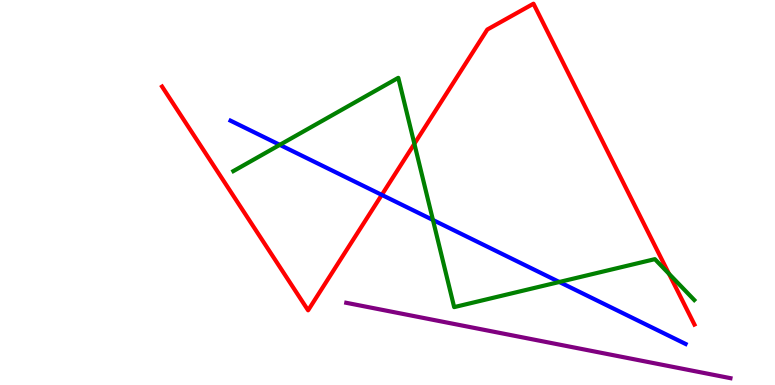[{'lines': ['blue', 'red'], 'intersections': [{'x': 4.93, 'y': 4.94}]}, {'lines': ['green', 'red'], 'intersections': [{'x': 5.35, 'y': 6.26}, {'x': 8.63, 'y': 2.89}]}, {'lines': ['purple', 'red'], 'intersections': []}, {'lines': ['blue', 'green'], 'intersections': [{'x': 3.61, 'y': 6.24}, {'x': 5.59, 'y': 4.29}, {'x': 7.22, 'y': 2.68}]}, {'lines': ['blue', 'purple'], 'intersections': []}, {'lines': ['green', 'purple'], 'intersections': []}]